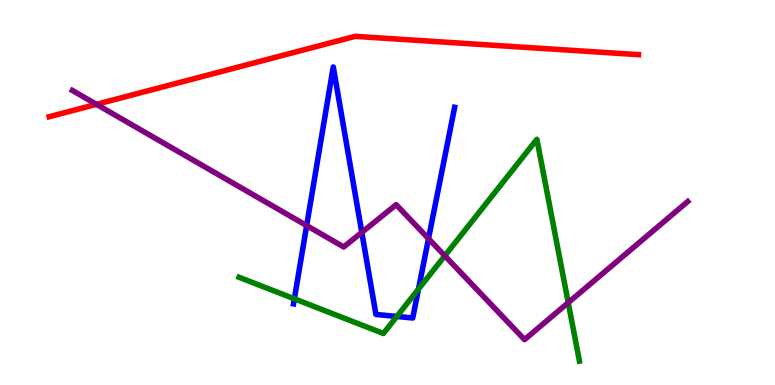[{'lines': ['blue', 'red'], 'intersections': []}, {'lines': ['green', 'red'], 'intersections': []}, {'lines': ['purple', 'red'], 'intersections': [{'x': 1.24, 'y': 7.29}]}, {'lines': ['blue', 'green'], 'intersections': [{'x': 3.8, 'y': 2.24}, {'x': 5.12, 'y': 1.78}, {'x': 5.4, 'y': 2.49}]}, {'lines': ['blue', 'purple'], 'intersections': [{'x': 3.96, 'y': 4.14}, {'x': 4.67, 'y': 3.96}, {'x': 5.53, 'y': 3.8}]}, {'lines': ['green', 'purple'], 'intersections': [{'x': 5.74, 'y': 3.36}, {'x': 7.33, 'y': 2.14}]}]